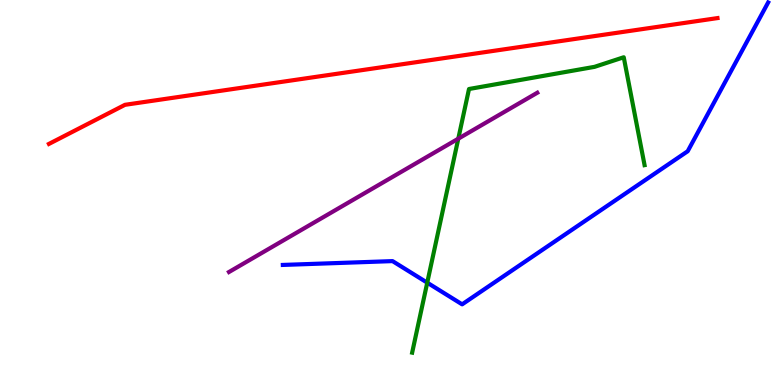[{'lines': ['blue', 'red'], 'intersections': []}, {'lines': ['green', 'red'], 'intersections': []}, {'lines': ['purple', 'red'], 'intersections': []}, {'lines': ['blue', 'green'], 'intersections': [{'x': 5.51, 'y': 2.66}]}, {'lines': ['blue', 'purple'], 'intersections': []}, {'lines': ['green', 'purple'], 'intersections': [{'x': 5.91, 'y': 6.4}]}]